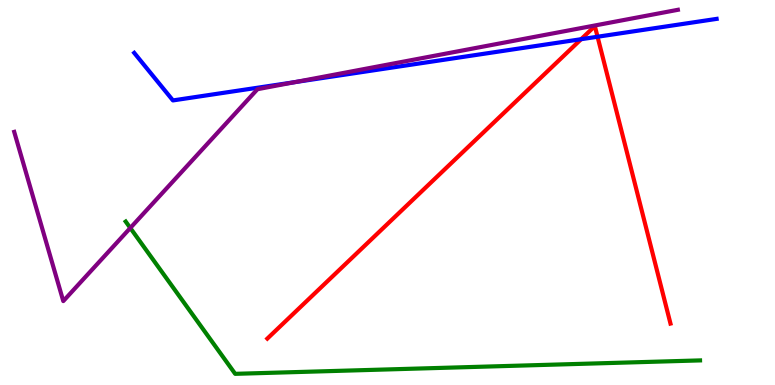[{'lines': ['blue', 'red'], 'intersections': [{'x': 7.5, 'y': 8.98}, {'x': 7.71, 'y': 9.05}]}, {'lines': ['green', 'red'], 'intersections': []}, {'lines': ['purple', 'red'], 'intersections': []}, {'lines': ['blue', 'green'], 'intersections': []}, {'lines': ['blue', 'purple'], 'intersections': [{'x': 3.81, 'y': 7.87}]}, {'lines': ['green', 'purple'], 'intersections': [{'x': 1.68, 'y': 4.08}]}]